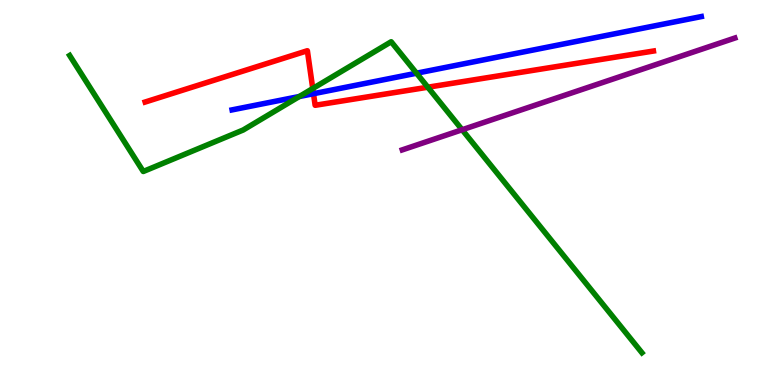[{'lines': ['blue', 'red'], 'intersections': [{'x': 4.05, 'y': 7.57}]}, {'lines': ['green', 'red'], 'intersections': [{'x': 4.04, 'y': 7.7}, {'x': 5.52, 'y': 7.73}]}, {'lines': ['purple', 'red'], 'intersections': []}, {'lines': ['blue', 'green'], 'intersections': [{'x': 3.86, 'y': 7.49}, {'x': 5.37, 'y': 8.1}]}, {'lines': ['blue', 'purple'], 'intersections': []}, {'lines': ['green', 'purple'], 'intersections': [{'x': 5.96, 'y': 6.63}]}]